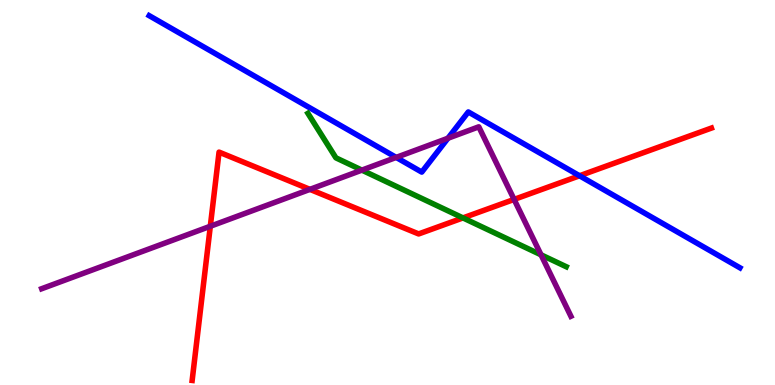[{'lines': ['blue', 'red'], 'intersections': [{'x': 7.48, 'y': 5.43}]}, {'lines': ['green', 'red'], 'intersections': [{'x': 5.97, 'y': 4.34}]}, {'lines': ['purple', 'red'], 'intersections': [{'x': 2.71, 'y': 4.12}, {'x': 4.0, 'y': 5.08}, {'x': 6.63, 'y': 4.82}]}, {'lines': ['blue', 'green'], 'intersections': []}, {'lines': ['blue', 'purple'], 'intersections': [{'x': 5.11, 'y': 5.91}, {'x': 5.78, 'y': 6.41}]}, {'lines': ['green', 'purple'], 'intersections': [{'x': 4.67, 'y': 5.58}, {'x': 6.98, 'y': 3.38}]}]